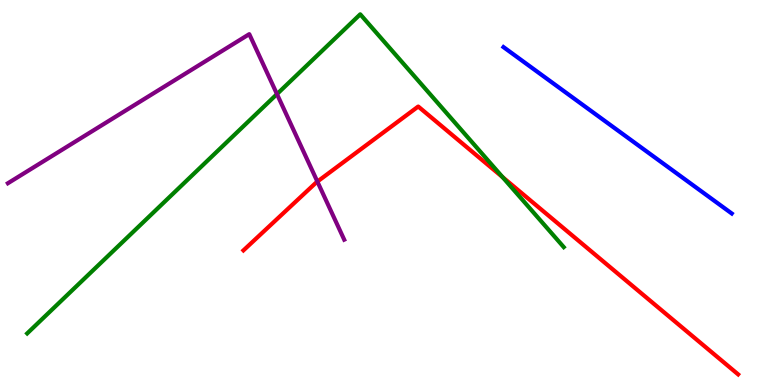[{'lines': ['blue', 'red'], 'intersections': []}, {'lines': ['green', 'red'], 'intersections': [{'x': 6.48, 'y': 5.4}]}, {'lines': ['purple', 'red'], 'intersections': [{'x': 4.1, 'y': 5.28}]}, {'lines': ['blue', 'green'], 'intersections': []}, {'lines': ['blue', 'purple'], 'intersections': []}, {'lines': ['green', 'purple'], 'intersections': [{'x': 3.57, 'y': 7.56}]}]